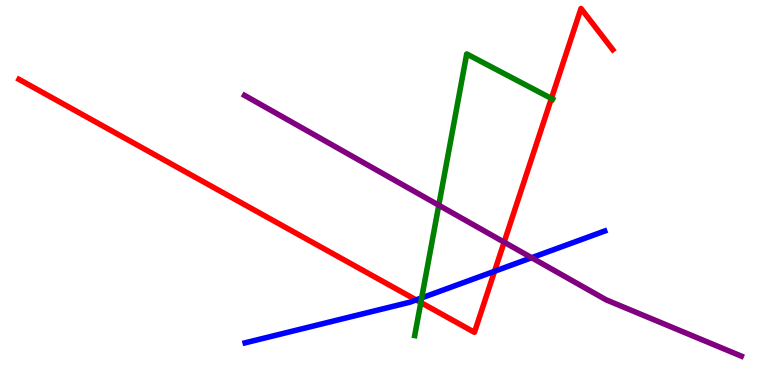[{'lines': ['blue', 'red'], 'intersections': [{'x': 5.37, 'y': 2.21}, {'x': 6.38, 'y': 2.95}]}, {'lines': ['green', 'red'], 'intersections': [{'x': 5.43, 'y': 2.14}, {'x': 7.11, 'y': 7.44}]}, {'lines': ['purple', 'red'], 'intersections': [{'x': 6.5, 'y': 3.71}]}, {'lines': ['blue', 'green'], 'intersections': [{'x': 5.44, 'y': 2.26}]}, {'lines': ['blue', 'purple'], 'intersections': [{'x': 6.86, 'y': 3.31}]}, {'lines': ['green', 'purple'], 'intersections': [{'x': 5.66, 'y': 4.67}]}]